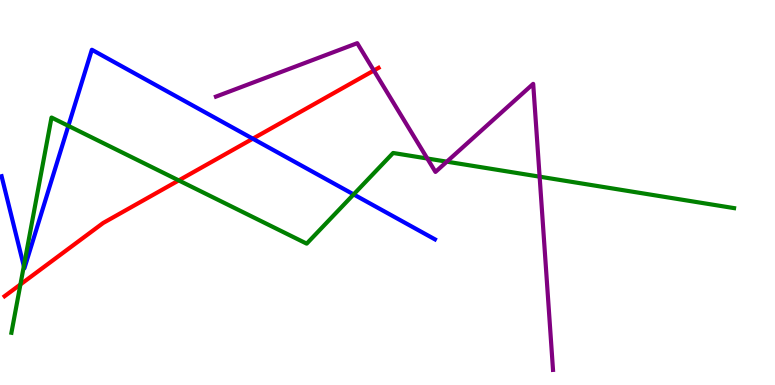[{'lines': ['blue', 'red'], 'intersections': [{'x': 3.26, 'y': 6.4}]}, {'lines': ['green', 'red'], 'intersections': [{'x': 0.264, 'y': 2.61}, {'x': 2.31, 'y': 5.31}]}, {'lines': ['purple', 'red'], 'intersections': [{'x': 4.82, 'y': 8.17}]}, {'lines': ['blue', 'green'], 'intersections': [{'x': 0.308, 'y': 3.09}, {'x': 0.882, 'y': 6.73}, {'x': 4.56, 'y': 4.95}]}, {'lines': ['blue', 'purple'], 'intersections': []}, {'lines': ['green', 'purple'], 'intersections': [{'x': 5.51, 'y': 5.88}, {'x': 5.77, 'y': 5.8}, {'x': 6.96, 'y': 5.41}]}]